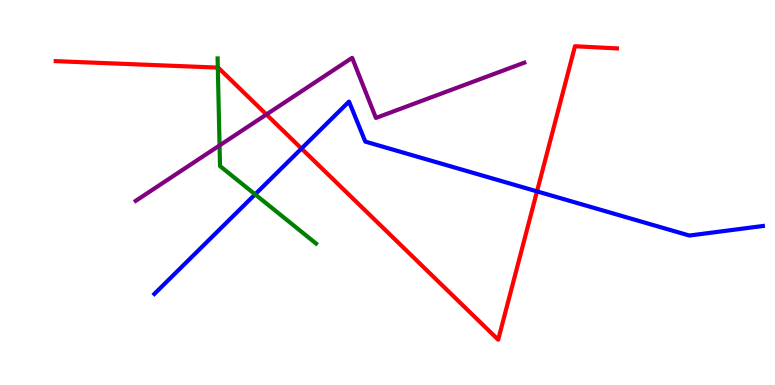[{'lines': ['blue', 'red'], 'intersections': [{'x': 3.89, 'y': 6.14}, {'x': 6.93, 'y': 5.03}]}, {'lines': ['green', 'red'], 'intersections': [{'x': 2.81, 'y': 8.24}]}, {'lines': ['purple', 'red'], 'intersections': [{'x': 3.44, 'y': 7.03}]}, {'lines': ['blue', 'green'], 'intersections': [{'x': 3.29, 'y': 4.95}]}, {'lines': ['blue', 'purple'], 'intersections': []}, {'lines': ['green', 'purple'], 'intersections': [{'x': 2.83, 'y': 6.22}]}]